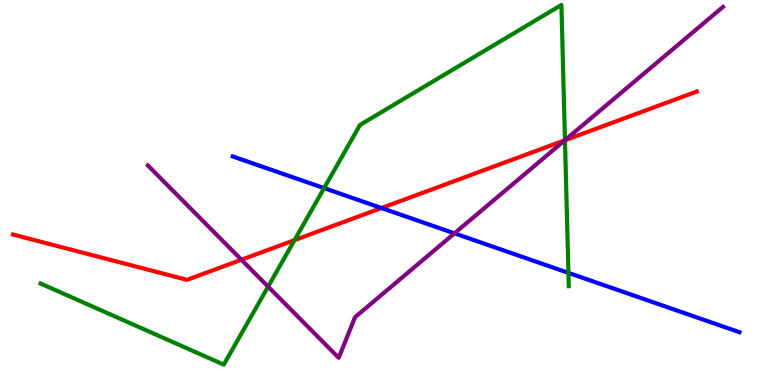[{'lines': ['blue', 'red'], 'intersections': [{'x': 4.92, 'y': 4.6}]}, {'lines': ['green', 'red'], 'intersections': [{'x': 3.8, 'y': 3.76}, {'x': 7.29, 'y': 6.36}]}, {'lines': ['purple', 'red'], 'intersections': [{'x': 3.12, 'y': 3.25}, {'x': 7.29, 'y': 6.36}]}, {'lines': ['blue', 'green'], 'intersections': [{'x': 4.18, 'y': 5.11}, {'x': 7.33, 'y': 2.91}]}, {'lines': ['blue', 'purple'], 'intersections': [{'x': 5.86, 'y': 3.94}]}, {'lines': ['green', 'purple'], 'intersections': [{'x': 3.46, 'y': 2.56}, {'x': 7.29, 'y': 6.36}]}]